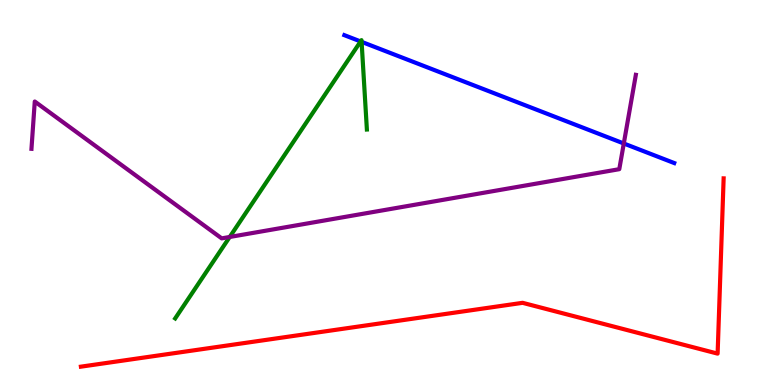[{'lines': ['blue', 'red'], 'intersections': []}, {'lines': ['green', 'red'], 'intersections': []}, {'lines': ['purple', 'red'], 'intersections': []}, {'lines': ['blue', 'green'], 'intersections': [{'x': 4.65, 'y': 8.92}, {'x': 4.67, 'y': 8.91}]}, {'lines': ['blue', 'purple'], 'intersections': [{'x': 8.05, 'y': 6.27}]}, {'lines': ['green', 'purple'], 'intersections': [{'x': 2.96, 'y': 3.84}]}]